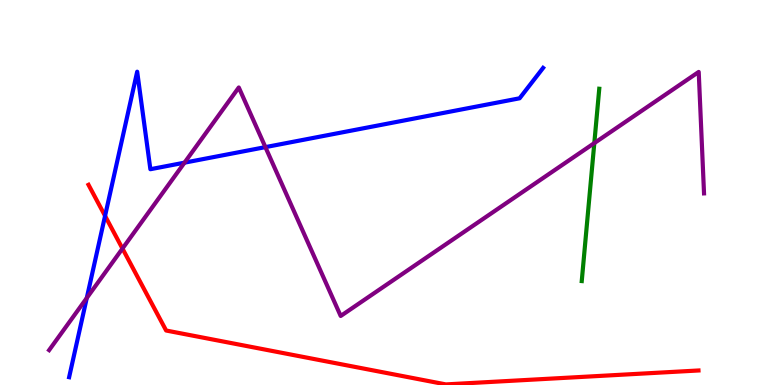[{'lines': ['blue', 'red'], 'intersections': [{'x': 1.36, 'y': 4.39}]}, {'lines': ['green', 'red'], 'intersections': []}, {'lines': ['purple', 'red'], 'intersections': [{'x': 1.58, 'y': 3.54}]}, {'lines': ['blue', 'green'], 'intersections': []}, {'lines': ['blue', 'purple'], 'intersections': [{'x': 1.12, 'y': 2.26}, {'x': 2.38, 'y': 5.78}, {'x': 3.42, 'y': 6.18}]}, {'lines': ['green', 'purple'], 'intersections': [{'x': 7.67, 'y': 6.28}]}]